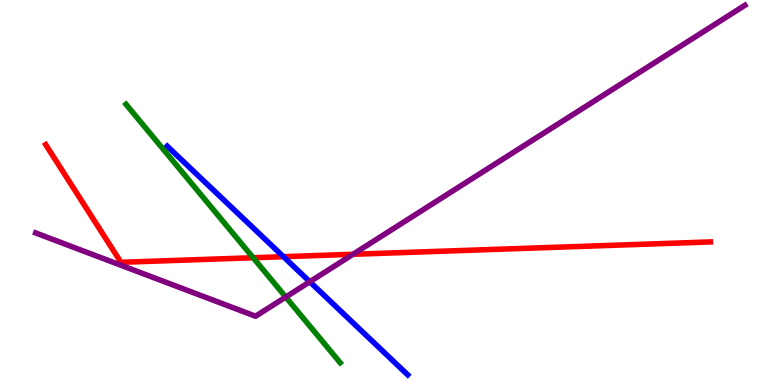[{'lines': ['blue', 'red'], 'intersections': [{'x': 3.66, 'y': 3.33}]}, {'lines': ['green', 'red'], 'intersections': [{'x': 3.27, 'y': 3.31}]}, {'lines': ['purple', 'red'], 'intersections': [{'x': 4.56, 'y': 3.4}]}, {'lines': ['blue', 'green'], 'intersections': []}, {'lines': ['blue', 'purple'], 'intersections': [{'x': 4.0, 'y': 2.68}]}, {'lines': ['green', 'purple'], 'intersections': [{'x': 3.69, 'y': 2.28}]}]